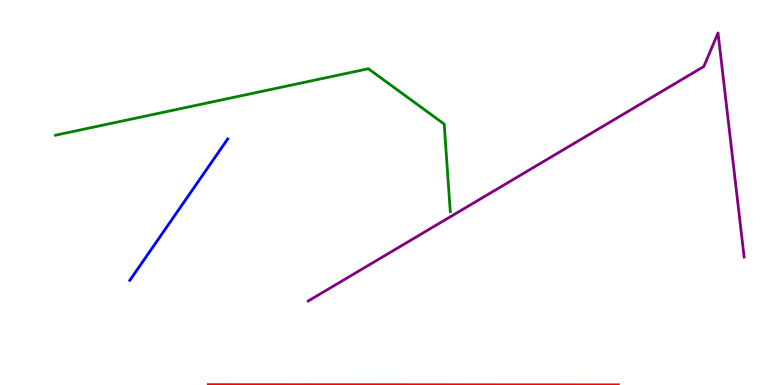[{'lines': ['blue', 'red'], 'intersections': []}, {'lines': ['green', 'red'], 'intersections': []}, {'lines': ['purple', 'red'], 'intersections': []}, {'lines': ['blue', 'green'], 'intersections': []}, {'lines': ['blue', 'purple'], 'intersections': []}, {'lines': ['green', 'purple'], 'intersections': []}]